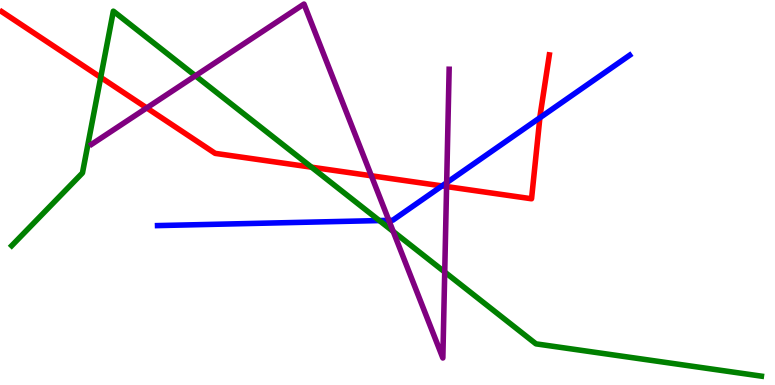[{'lines': ['blue', 'red'], 'intersections': [{'x': 5.7, 'y': 5.17}, {'x': 6.97, 'y': 6.94}]}, {'lines': ['green', 'red'], 'intersections': [{'x': 1.3, 'y': 7.99}, {'x': 4.02, 'y': 5.66}]}, {'lines': ['purple', 'red'], 'intersections': [{'x': 1.89, 'y': 7.2}, {'x': 4.79, 'y': 5.43}, {'x': 5.76, 'y': 5.15}]}, {'lines': ['blue', 'green'], 'intersections': [{'x': 4.89, 'y': 4.27}]}, {'lines': ['blue', 'purple'], 'intersections': [{'x': 5.02, 'y': 4.28}, {'x': 5.76, 'y': 5.26}]}, {'lines': ['green', 'purple'], 'intersections': [{'x': 2.52, 'y': 8.03}, {'x': 5.07, 'y': 3.99}, {'x': 5.74, 'y': 2.93}]}]